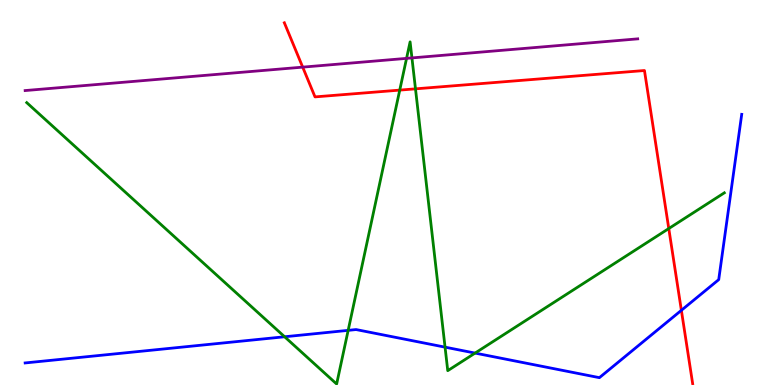[{'lines': ['blue', 'red'], 'intersections': [{'x': 8.79, 'y': 1.94}]}, {'lines': ['green', 'red'], 'intersections': [{'x': 5.16, 'y': 7.66}, {'x': 5.36, 'y': 7.69}, {'x': 8.63, 'y': 4.06}]}, {'lines': ['purple', 'red'], 'intersections': [{'x': 3.91, 'y': 8.26}]}, {'lines': ['blue', 'green'], 'intersections': [{'x': 3.67, 'y': 1.25}, {'x': 4.49, 'y': 1.42}, {'x': 5.74, 'y': 0.983}, {'x': 6.13, 'y': 0.829}]}, {'lines': ['blue', 'purple'], 'intersections': []}, {'lines': ['green', 'purple'], 'intersections': [{'x': 5.25, 'y': 8.48}, {'x': 5.32, 'y': 8.5}]}]